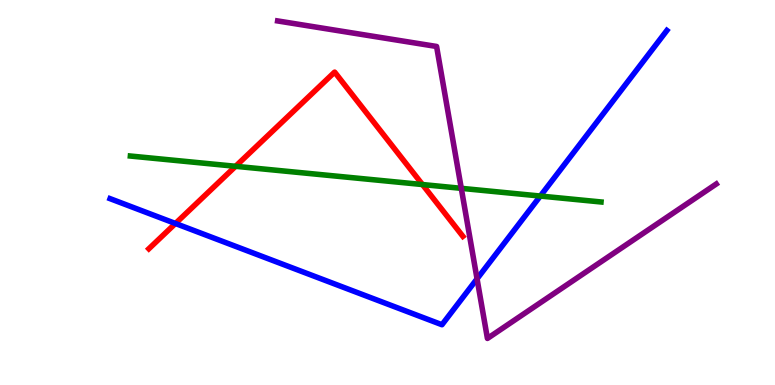[{'lines': ['blue', 'red'], 'intersections': [{'x': 2.26, 'y': 4.2}]}, {'lines': ['green', 'red'], 'intersections': [{'x': 3.04, 'y': 5.68}, {'x': 5.45, 'y': 5.21}]}, {'lines': ['purple', 'red'], 'intersections': []}, {'lines': ['blue', 'green'], 'intersections': [{'x': 6.97, 'y': 4.91}]}, {'lines': ['blue', 'purple'], 'intersections': [{'x': 6.16, 'y': 2.76}]}, {'lines': ['green', 'purple'], 'intersections': [{'x': 5.95, 'y': 5.11}]}]